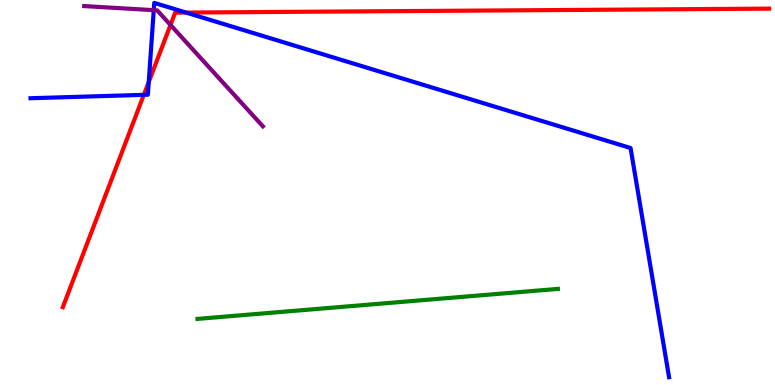[{'lines': ['blue', 'red'], 'intersections': [{'x': 1.86, 'y': 7.54}, {'x': 1.92, 'y': 7.87}, {'x': 2.4, 'y': 9.67}]}, {'lines': ['green', 'red'], 'intersections': []}, {'lines': ['purple', 'red'], 'intersections': [{'x': 2.2, 'y': 9.35}]}, {'lines': ['blue', 'green'], 'intersections': []}, {'lines': ['blue', 'purple'], 'intersections': [{'x': 1.98, 'y': 9.74}]}, {'lines': ['green', 'purple'], 'intersections': []}]